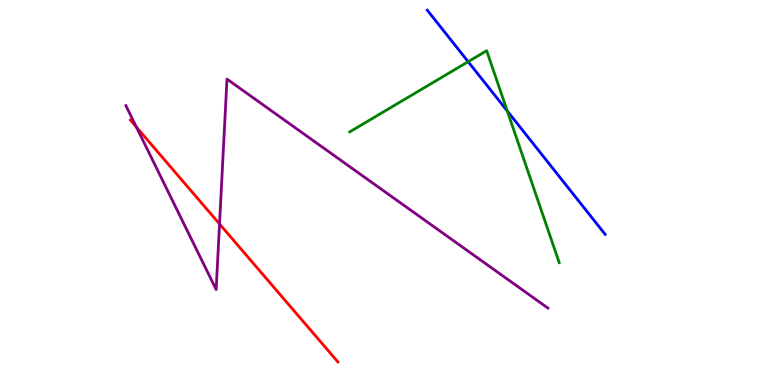[{'lines': ['blue', 'red'], 'intersections': []}, {'lines': ['green', 'red'], 'intersections': []}, {'lines': ['purple', 'red'], 'intersections': [{'x': 1.76, 'y': 6.7}, {'x': 2.83, 'y': 4.18}]}, {'lines': ['blue', 'green'], 'intersections': [{'x': 6.04, 'y': 8.4}, {'x': 6.55, 'y': 7.12}]}, {'lines': ['blue', 'purple'], 'intersections': []}, {'lines': ['green', 'purple'], 'intersections': []}]